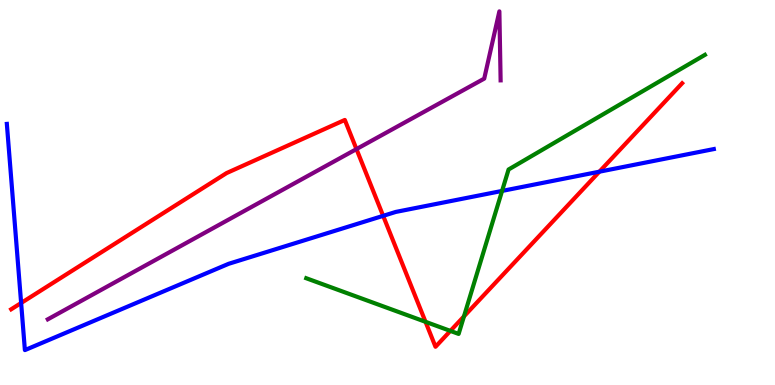[{'lines': ['blue', 'red'], 'intersections': [{'x': 0.273, 'y': 2.13}, {'x': 4.94, 'y': 4.39}, {'x': 7.73, 'y': 5.54}]}, {'lines': ['green', 'red'], 'intersections': [{'x': 5.49, 'y': 1.64}, {'x': 5.81, 'y': 1.41}, {'x': 5.99, 'y': 1.78}]}, {'lines': ['purple', 'red'], 'intersections': [{'x': 4.6, 'y': 6.13}]}, {'lines': ['blue', 'green'], 'intersections': [{'x': 6.48, 'y': 5.04}]}, {'lines': ['blue', 'purple'], 'intersections': []}, {'lines': ['green', 'purple'], 'intersections': []}]